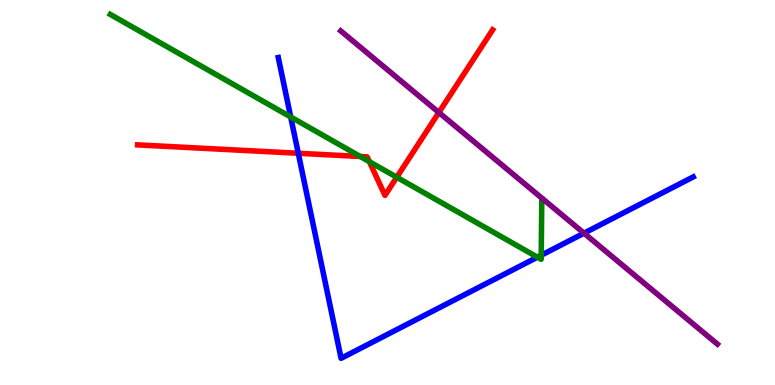[{'lines': ['blue', 'red'], 'intersections': [{'x': 3.85, 'y': 6.02}]}, {'lines': ['green', 'red'], 'intersections': [{'x': 4.65, 'y': 5.93}, {'x': 4.77, 'y': 5.8}, {'x': 5.12, 'y': 5.4}]}, {'lines': ['purple', 'red'], 'intersections': [{'x': 5.66, 'y': 7.08}]}, {'lines': ['blue', 'green'], 'intersections': [{'x': 3.75, 'y': 6.96}, {'x': 6.93, 'y': 3.32}, {'x': 6.98, 'y': 3.37}]}, {'lines': ['blue', 'purple'], 'intersections': [{'x': 7.54, 'y': 3.94}]}, {'lines': ['green', 'purple'], 'intersections': []}]